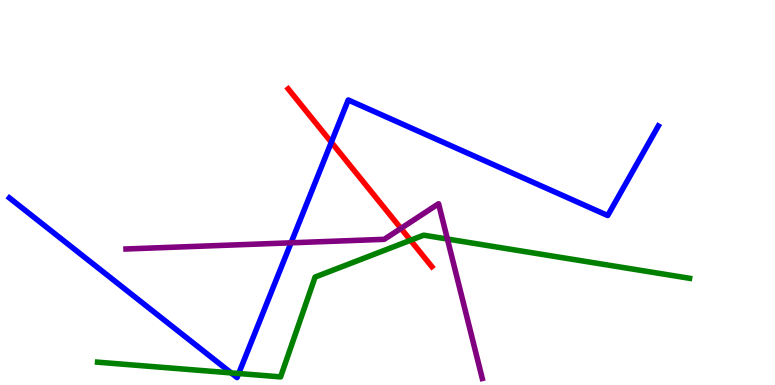[{'lines': ['blue', 'red'], 'intersections': [{'x': 4.28, 'y': 6.31}]}, {'lines': ['green', 'red'], 'intersections': [{'x': 5.3, 'y': 3.76}]}, {'lines': ['purple', 'red'], 'intersections': [{'x': 5.17, 'y': 4.07}]}, {'lines': ['blue', 'green'], 'intersections': [{'x': 2.98, 'y': 0.314}, {'x': 3.08, 'y': 0.298}]}, {'lines': ['blue', 'purple'], 'intersections': [{'x': 3.76, 'y': 3.69}]}, {'lines': ['green', 'purple'], 'intersections': [{'x': 5.77, 'y': 3.79}]}]